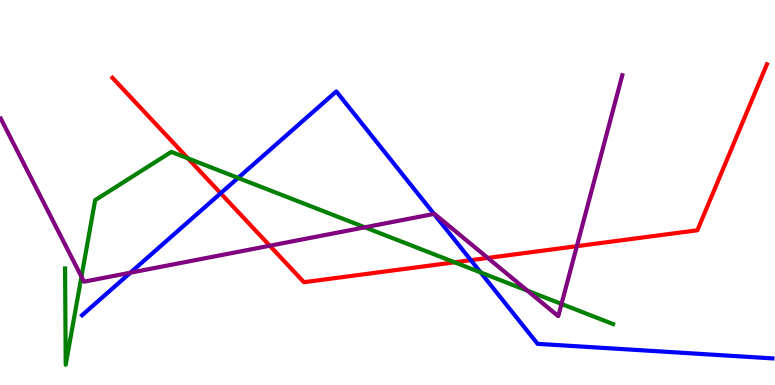[{'lines': ['blue', 'red'], 'intersections': [{'x': 2.85, 'y': 4.98}, {'x': 6.08, 'y': 3.24}]}, {'lines': ['green', 'red'], 'intersections': [{'x': 2.42, 'y': 5.89}, {'x': 5.87, 'y': 3.19}]}, {'lines': ['purple', 'red'], 'intersections': [{'x': 3.48, 'y': 3.62}, {'x': 6.29, 'y': 3.3}, {'x': 7.44, 'y': 3.61}]}, {'lines': ['blue', 'green'], 'intersections': [{'x': 3.07, 'y': 5.38}, {'x': 6.2, 'y': 2.92}]}, {'lines': ['blue', 'purple'], 'intersections': [{'x': 1.68, 'y': 2.92}, {'x': 5.6, 'y': 4.44}]}, {'lines': ['green', 'purple'], 'intersections': [{'x': 1.05, 'y': 2.81}, {'x': 4.71, 'y': 4.1}, {'x': 6.8, 'y': 2.45}, {'x': 7.25, 'y': 2.11}]}]